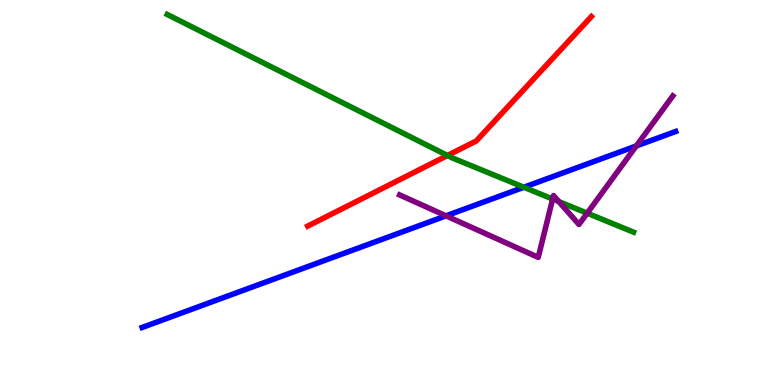[{'lines': ['blue', 'red'], 'intersections': []}, {'lines': ['green', 'red'], 'intersections': [{'x': 5.77, 'y': 5.96}]}, {'lines': ['purple', 'red'], 'intersections': []}, {'lines': ['blue', 'green'], 'intersections': [{'x': 6.76, 'y': 5.14}]}, {'lines': ['blue', 'purple'], 'intersections': [{'x': 5.76, 'y': 4.39}, {'x': 8.21, 'y': 6.21}]}, {'lines': ['green', 'purple'], 'intersections': [{'x': 7.13, 'y': 4.83}, {'x': 7.21, 'y': 4.77}, {'x': 7.58, 'y': 4.46}]}]